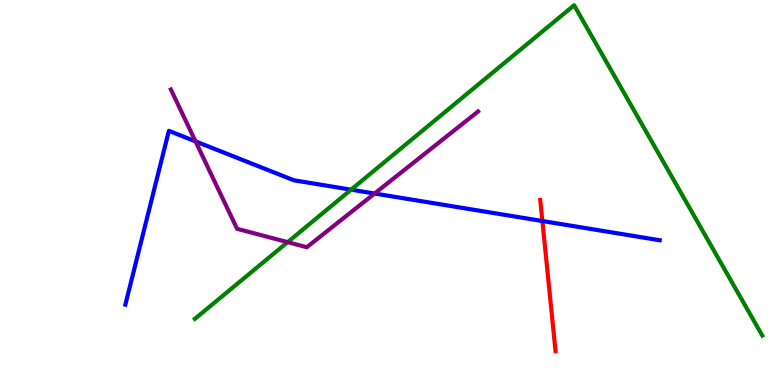[{'lines': ['blue', 'red'], 'intersections': [{'x': 7.0, 'y': 4.26}]}, {'lines': ['green', 'red'], 'intersections': []}, {'lines': ['purple', 'red'], 'intersections': []}, {'lines': ['blue', 'green'], 'intersections': [{'x': 4.53, 'y': 5.07}]}, {'lines': ['blue', 'purple'], 'intersections': [{'x': 2.52, 'y': 6.33}, {'x': 4.83, 'y': 4.97}]}, {'lines': ['green', 'purple'], 'intersections': [{'x': 3.71, 'y': 3.71}]}]